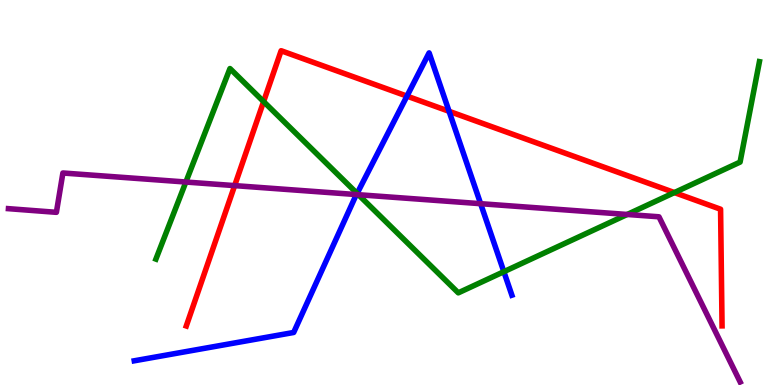[{'lines': ['blue', 'red'], 'intersections': [{'x': 5.25, 'y': 7.5}, {'x': 5.79, 'y': 7.11}]}, {'lines': ['green', 'red'], 'intersections': [{'x': 3.4, 'y': 7.36}, {'x': 8.7, 'y': 5.0}]}, {'lines': ['purple', 'red'], 'intersections': [{'x': 3.03, 'y': 5.18}]}, {'lines': ['blue', 'green'], 'intersections': [{'x': 4.61, 'y': 4.98}, {'x': 6.5, 'y': 2.94}]}, {'lines': ['blue', 'purple'], 'intersections': [{'x': 4.6, 'y': 4.95}, {'x': 6.2, 'y': 4.71}]}, {'lines': ['green', 'purple'], 'intersections': [{'x': 2.4, 'y': 5.27}, {'x': 4.62, 'y': 4.94}, {'x': 8.09, 'y': 4.43}]}]